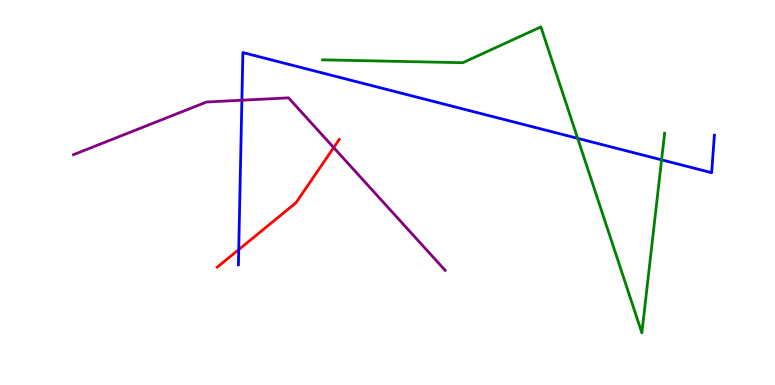[{'lines': ['blue', 'red'], 'intersections': [{'x': 3.08, 'y': 3.52}]}, {'lines': ['green', 'red'], 'intersections': []}, {'lines': ['purple', 'red'], 'intersections': [{'x': 4.31, 'y': 6.17}]}, {'lines': ['blue', 'green'], 'intersections': [{'x': 7.45, 'y': 6.41}, {'x': 8.54, 'y': 5.85}]}, {'lines': ['blue', 'purple'], 'intersections': [{'x': 3.12, 'y': 7.4}]}, {'lines': ['green', 'purple'], 'intersections': []}]